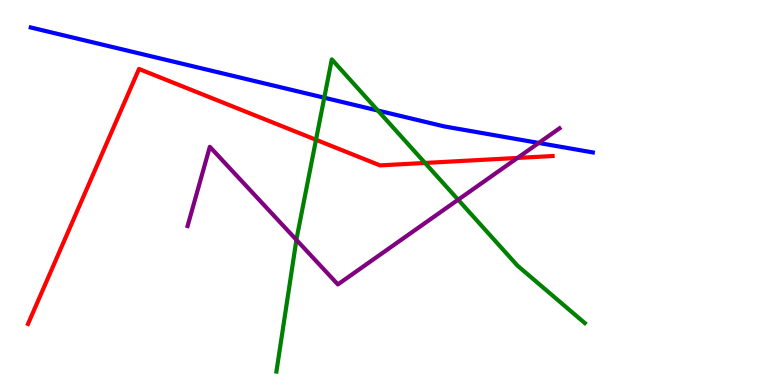[{'lines': ['blue', 'red'], 'intersections': []}, {'lines': ['green', 'red'], 'intersections': [{'x': 4.08, 'y': 6.37}, {'x': 5.48, 'y': 5.77}]}, {'lines': ['purple', 'red'], 'intersections': [{'x': 6.68, 'y': 5.9}]}, {'lines': ['blue', 'green'], 'intersections': [{'x': 4.18, 'y': 7.46}, {'x': 4.88, 'y': 7.13}]}, {'lines': ['blue', 'purple'], 'intersections': [{'x': 6.95, 'y': 6.29}]}, {'lines': ['green', 'purple'], 'intersections': [{'x': 3.82, 'y': 3.77}, {'x': 5.91, 'y': 4.81}]}]